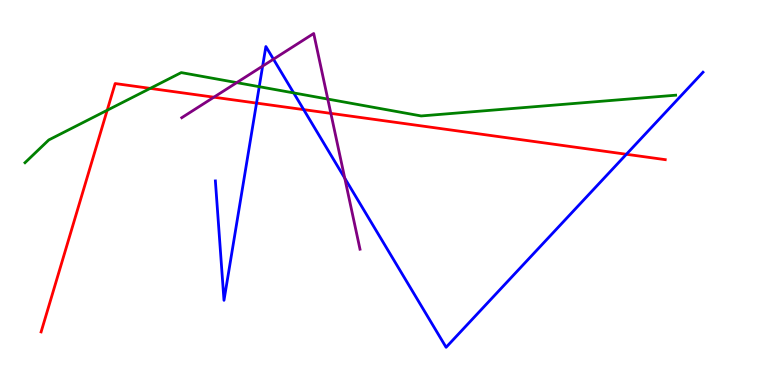[{'lines': ['blue', 'red'], 'intersections': [{'x': 3.31, 'y': 7.32}, {'x': 3.92, 'y': 7.15}, {'x': 8.08, 'y': 5.99}]}, {'lines': ['green', 'red'], 'intersections': [{'x': 1.38, 'y': 7.14}, {'x': 1.94, 'y': 7.7}]}, {'lines': ['purple', 'red'], 'intersections': [{'x': 2.76, 'y': 7.48}, {'x': 4.27, 'y': 7.06}]}, {'lines': ['blue', 'green'], 'intersections': [{'x': 3.35, 'y': 7.75}, {'x': 3.79, 'y': 7.59}]}, {'lines': ['blue', 'purple'], 'intersections': [{'x': 3.39, 'y': 8.28}, {'x': 3.53, 'y': 8.46}, {'x': 4.45, 'y': 5.37}]}, {'lines': ['green', 'purple'], 'intersections': [{'x': 3.05, 'y': 7.85}, {'x': 4.23, 'y': 7.43}]}]